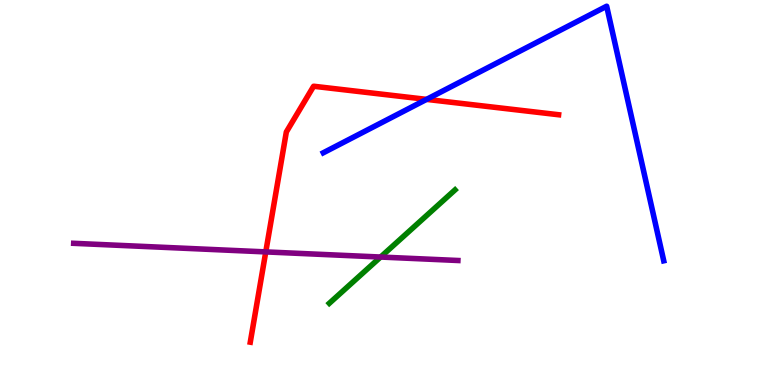[{'lines': ['blue', 'red'], 'intersections': [{'x': 5.5, 'y': 7.42}]}, {'lines': ['green', 'red'], 'intersections': []}, {'lines': ['purple', 'red'], 'intersections': [{'x': 3.43, 'y': 3.46}]}, {'lines': ['blue', 'green'], 'intersections': []}, {'lines': ['blue', 'purple'], 'intersections': []}, {'lines': ['green', 'purple'], 'intersections': [{'x': 4.91, 'y': 3.32}]}]